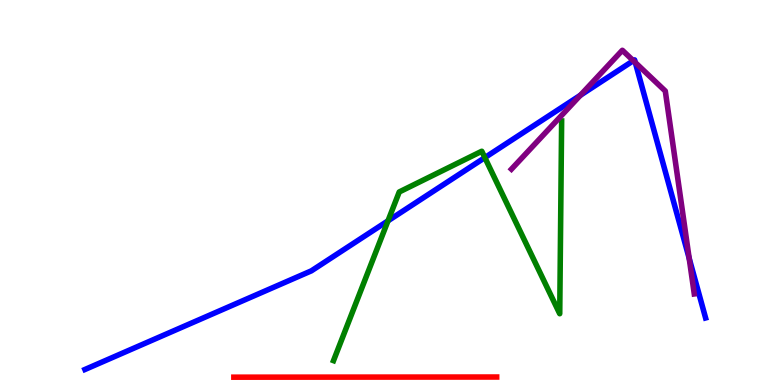[{'lines': ['blue', 'red'], 'intersections': []}, {'lines': ['green', 'red'], 'intersections': []}, {'lines': ['purple', 'red'], 'intersections': []}, {'lines': ['blue', 'green'], 'intersections': [{'x': 5.01, 'y': 4.26}, {'x': 6.26, 'y': 5.91}]}, {'lines': ['blue', 'purple'], 'intersections': [{'x': 7.49, 'y': 7.53}, {'x': 8.17, 'y': 8.42}, {'x': 8.2, 'y': 8.37}, {'x': 8.89, 'y': 3.29}]}, {'lines': ['green', 'purple'], 'intersections': []}]